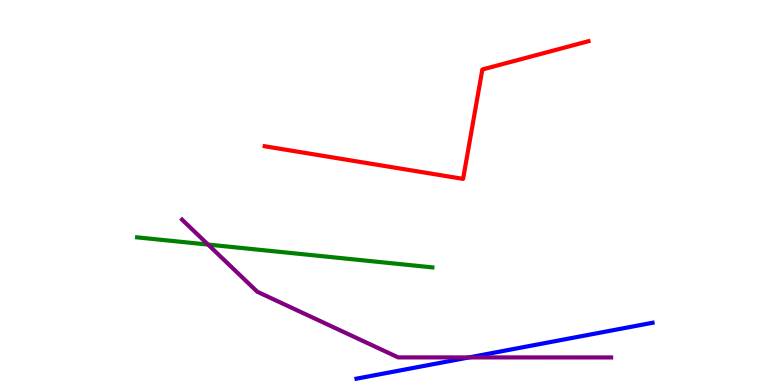[{'lines': ['blue', 'red'], 'intersections': []}, {'lines': ['green', 'red'], 'intersections': []}, {'lines': ['purple', 'red'], 'intersections': []}, {'lines': ['blue', 'green'], 'intersections': []}, {'lines': ['blue', 'purple'], 'intersections': [{'x': 6.05, 'y': 0.716}]}, {'lines': ['green', 'purple'], 'intersections': [{'x': 2.68, 'y': 3.65}]}]